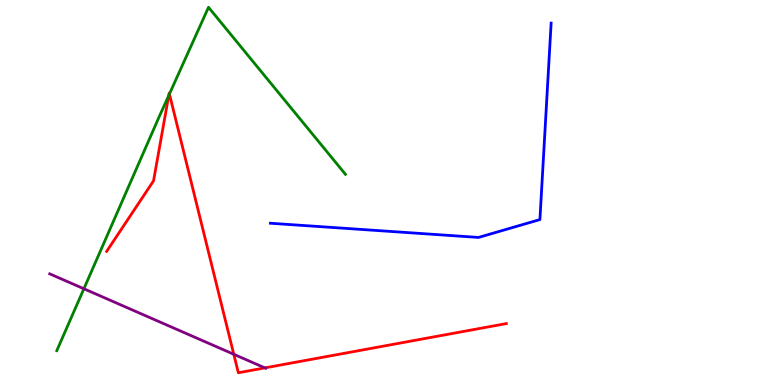[{'lines': ['blue', 'red'], 'intersections': []}, {'lines': ['green', 'red'], 'intersections': [{'x': 2.18, 'y': 7.52}, {'x': 2.19, 'y': 7.56}]}, {'lines': ['purple', 'red'], 'intersections': [{'x': 3.02, 'y': 0.798}, {'x': 3.42, 'y': 0.445}]}, {'lines': ['blue', 'green'], 'intersections': []}, {'lines': ['blue', 'purple'], 'intersections': []}, {'lines': ['green', 'purple'], 'intersections': [{'x': 1.08, 'y': 2.5}]}]